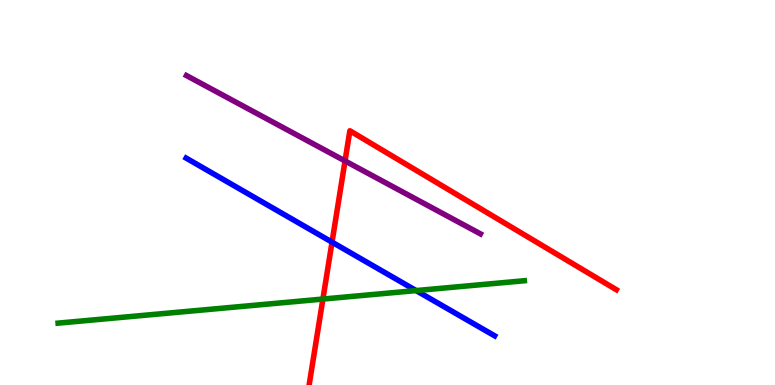[{'lines': ['blue', 'red'], 'intersections': [{'x': 4.28, 'y': 3.71}]}, {'lines': ['green', 'red'], 'intersections': [{'x': 4.17, 'y': 2.23}]}, {'lines': ['purple', 'red'], 'intersections': [{'x': 4.45, 'y': 5.82}]}, {'lines': ['blue', 'green'], 'intersections': [{'x': 5.37, 'y': 2.45}]}, {'lines': ['blue', 'purple'], 'intersections': []}, {'lines': ['green', 'purple'], 'intersections': []}]